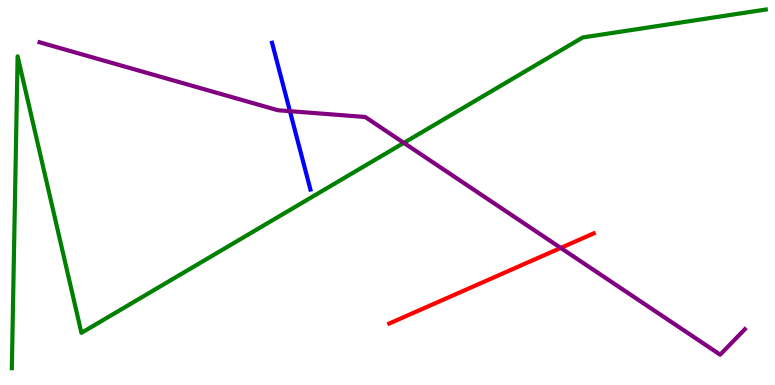[{'lines': ['blue', 'red'], 'intersections': []}, {'lines': ['green', 'red'], 'intersections': []}, {'lines': ['purple', 'red'], 'intersections': [{'x': 7.24, 'y': 3.56}]}, {'lines': ['blue', 'green'], 'intersections': []}, {'lines': ['blue', 'purple'], 'intersections': [{'x': 3.74, 'y': 7.11}]}, {'lines': ['green', 'purple'], 'intersections': [{'x': 5.21, 'y': 6.29}]}]